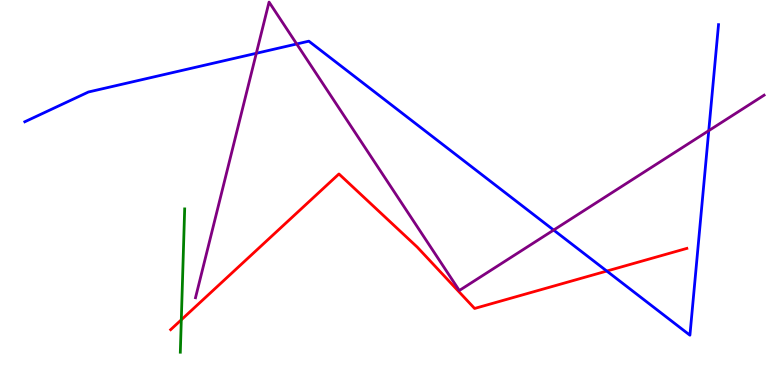[{'lines': ['blue', 'red'], 'intersections': [{'x': 7.83, 'y': 2.96}]}, {'lines': ['green', 'red'], 'intersections': [{'x': 2.34, 'y': 1.69}]}, {'lines': ['purple', 'red'], 'intersections': []}, {'lines': ['blue', 'green'], 'intersections': []}, {'lines': ['blue', 'purple'], 'intersections': [{'x': 3.31, 'y': 8.62}, {'x': 3.83, 'y': 8.86}, {'x': 7.14, 'y': 4.02}, {'x': 9.15, 'y': 6.61}]}, {'lines': ['green', 'purple'], 'intersections': []}]